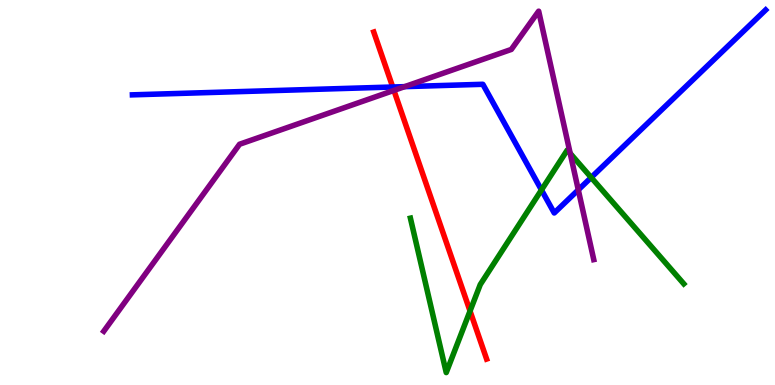[{'lines': ['blue', 'red'], 'intersections': [{'x': 5.07, 'y': 7.74}]}, {'lines': ['green', 'red'], 'intersections': [{'x': 6.07, 'y': 1.92}]}, {'lines': ['purple', 'red'], 'intersections': [{'x': 5.08, 'y': 7.65}]}, {'lines': ['blue', 'green'], 'intersections': [{'x': 6.99, 'y': 5.07}, {'x': 7.63, 'y': 5.39}]}, {'lines': ['blue', 'purple'], 'intersections': [{'x': 5.22, 'y': 7.75}, {'x': 7.46, 'y': 5.07}]}, {'lines': ['green', 'purple'], 'intersections': [{'x': 7.36, 'y': 6.02}]}]